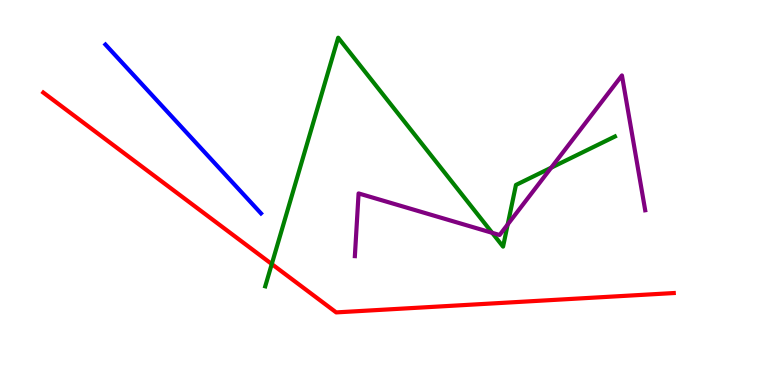[{'lines': ['blue', 'red'], 'intersections': []}, {'lines': ['green', 'red'], 'intersections': [{'x': 3.51, 'y': 3.14}]}, {'lines': ['purple', 'red'], 'intersections': []}, {'lines': ['blue', 'green'], 'intersections': []}, {'lines': ['blue', 'purple'], 'intersections': []}, {'lines': ['green', 'purple'], 'intersections': [{'x': 6.35, 'y': 3.95}, {'x': 6.55, 'y': 4.17}, {'x': 7.11, 'y': 5.64}]}]